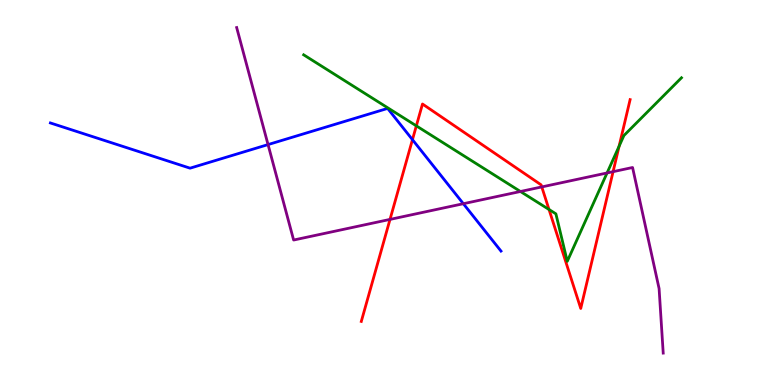[{'lines': ['blue', 'red'], 'intersections': [{'x': 5.32, 'y': 6.37}]}, {'lines': ['green', 'red'], 'intersections': [{'x': 5.37, 'y': 6.73}, {'x': 7.08, 'y': 4.56}, {'x': 7.99, 'y': 6.2}]}, {'lines': ['purple', 'red'], 'intersections': [{'x': 5.03, 'y': 4.3}, {'x': 6.99, 'y': 5.14}, {'x': 7.91, 'y': 5.54}]}, {'lines': ['blue', 'green'], 'intersections': []}, {'lines': ['blue', 'purple'], 'intersections': [{'x': 3.46, 'y': 6.24}, {'x': 5.98, 'y': 4.71}]}, {'lines': ['green', 'purple'], 'intersections': [{'x': 6.72, 'y': 5.03}, {'x': 7.83, 'y': 5.51}]}]